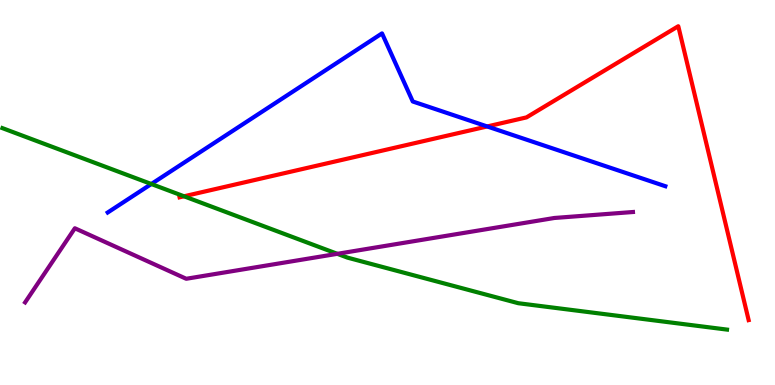[{'lines': ['blue', 'red'], 'intersections': [{'x': 6.29, 'y': 6.72}]}, {'lines': ['green', 'red'], 'intersections': [{'x': 2.37, 'y': 4.9}]}, {'lines': ['purple', 'red'], 'intersections': []}, {'lines': ['blue', 'green'], 'intersections': [{'x': 1.95, 'y': 5.22}]}, {'lines': ['blue', 'purple'], 'intersections': []}, {'lines': ['green', 'purple'], 'intersections': [{'x': 4.35, 'y': 3.41}]}]